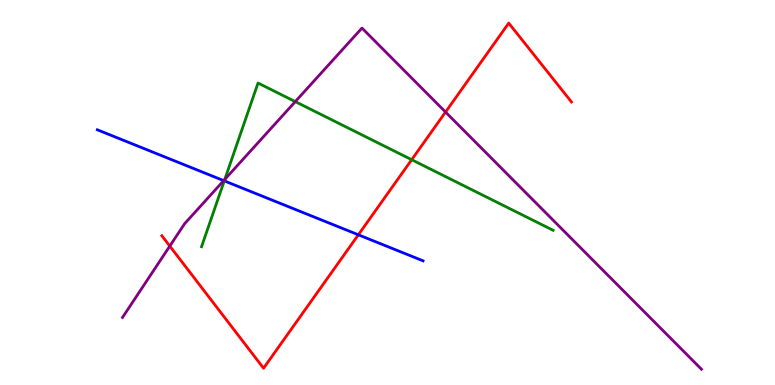[{'lines': ['blue', 'red'], 'intersections': [{'x': 4.62, 'y': 3.9}]}, {'lines': ['green', 'red'], 'intersections': [{'x': 5.31, 'y': 5.85}]}, {'lines': ['purple', 'red'], 'intersections': [{'x': 2.19, 'y': 3.61}, {'x': 5.75, 'y': 7.09}]}, {'lines': ['blue', 'green'], 'intersections': [{'x': 2.89, 'y': 5.3}]}, {'lines': ['blue', 'purple'], 'intersections': [{'x': 2.89, 'y': 5.31}]}, {'lines': ['green', 'purple'], 'intersections': [{'x': 2.9, 'y': 5.34}, {'x': 3.81, 'y': 7.36}]}]